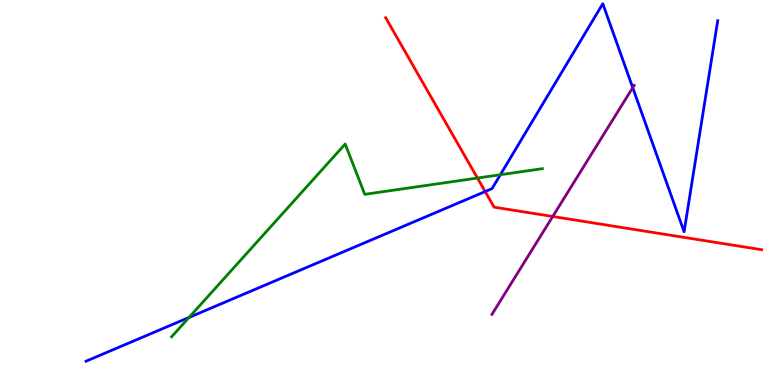[{'lines': ['blue', 'red'], 'intersections': [{'x': 6.26, 'y': 5.02}]}, {'lines': ['green', 'red'], 'intersections': [{'x': 6.16, 'y': 5.38}]}, {'lines': ['purple', 'red'], 'intersections': [{'x': 7.13, 'y': 4.38}]}, {'lines': ['blue', 'green'], 'intersections': [{'x': 2.44, 'y': 1.76}, {'x': 6.46, 'y': 5.46}]}, {'lines': ['blue', 'purple'], 'intersections': [{'x': 8.16, 'y': 7.72}]}, {'lines': ['green', 'purple'], 'intersections': []}]